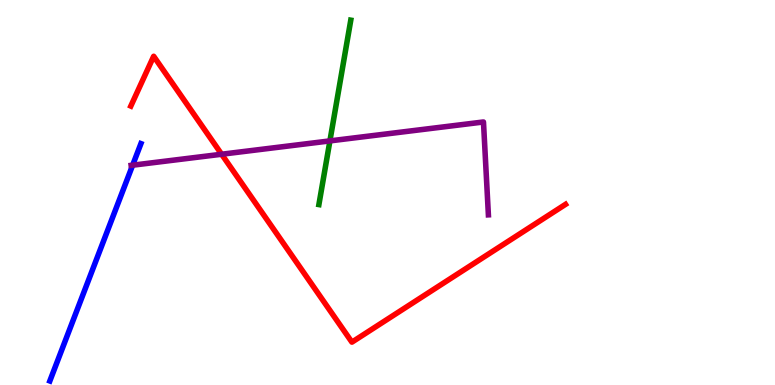[{'lines': ['blue', 'red'], 'intersections': []}, {'lines': ['green', 'red'], 'intersections': []}, {'lines': ['purple', 'red'], 'intersections': [{'x': 2.86, 'y': 5.99}]}, {'lines': ['blue', 'green'], 'intersections': []}, {'lines': ['blue', 'purple'], 'intersections': [{'x': 1.71, 'y': 5.71}]}, {'lines': ['green', 'purple'], 'intersections': [{'x': 4.26, 'y': 6.34}]}]